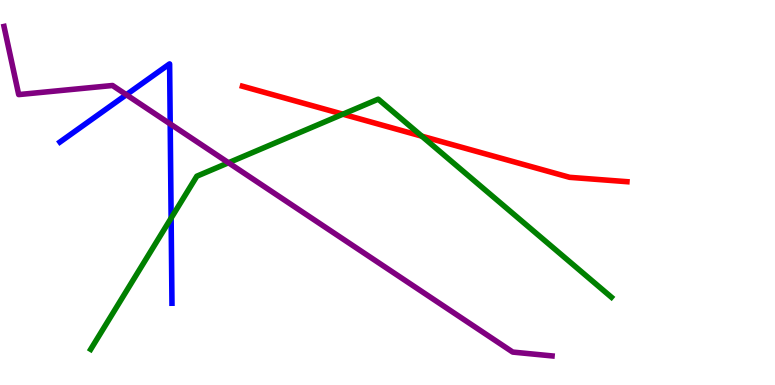[{'lines': ['blue', 'red'], 'intersections': []}, {'lines': ['green', 'red'], 'intersections': [{'x': 4.42, 'y': 7.03}, {'x': 5.44, 'y': 6.46}]}, {'lines': ['purple', 'red'], 'intersections': []}, {'lines': ['blue', 'green'], 'intersections': [{'x': 2.21, 'y': 4.33}]}, {'lines': ['blue', 'purple'], 'intersections': [{'x': 1.63, 'y': 7.54}, {'x': 2.2, 'y': 6.78}]}, {'lines': ['green', 'purple'], 'intersections': [{'x': 2.95, 'y': 5.77}]}]